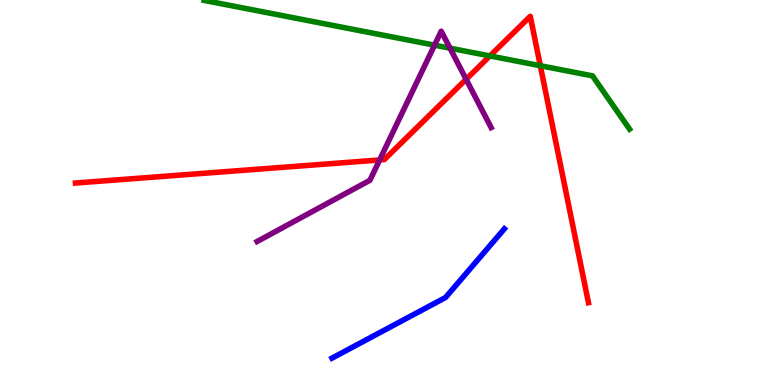[{'lines': ['blue', 'red'], 'intersections': []}, {'lines': ['green', 'red'], 'intersections': [{'x': 6.32, 'y': 8.55}, {'x': 6.97, 'y': 8.29}]}, {'lines': ['purple', 'red'], 'intersections': [{'x': 4.9, 'y': 5.85}, {'x': 6.01, 'y': 7.94}]}, {'lines': ['blue', 'green'], 'intersections': []}, {'lines': ['blue', 'purple'], 'intersections': []}, {'lines': ['green', 'purple'], 'intersections': [{'x': 5.61, 'y': 8.83}, {'x': 5.81, 'y': 8.75}]}]